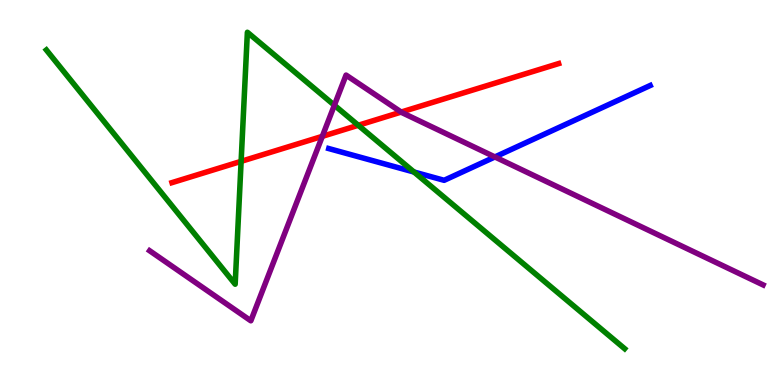[{'lines': ['blue', 'red'], 'intersections': []}, {'lines': ['green', 'red'], 'intersections': [{'x': 3.11, 'y': 5.81}, {'x': 4.62, 'y': 6.75}]}, {'lines': ['purple', 'red'], 'intersections': [{'x': 4.16, 'y': 6.46}, {'x': 5.18, 'y': 7.09}]}, {'lines': ['blue', 'green'], 'intersections': [{'x': 5.34, 'y': 5.53}]}, {'lines': ['blue', 'purple'], 'intersections': [{'x': 6.39, 'y': 5.92}]}, {'lines': ['green', 'purple'], 'intersections': [{'x': 4.31, 'y': 7.27}]}]